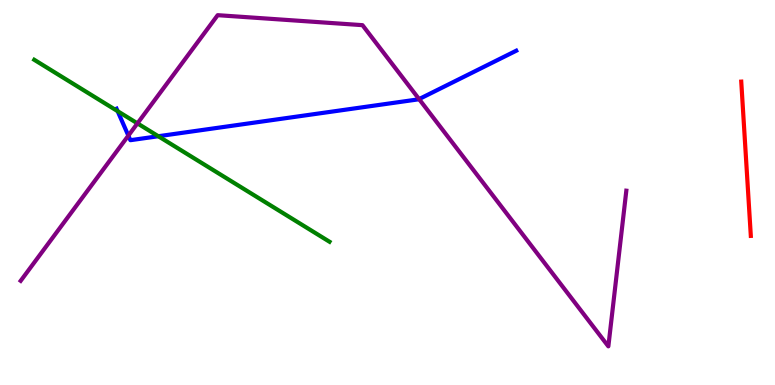[{'lines': ['blue', 'red'], 'intersections': []}, {'lines': ['green', 'red'], 'intersections': []}, {'lines': ['purple', 'red'], 'intersections': []}, {'lines': ['blue', 'green'], 'intersections': [{'x': 1.52, 'y': 7.11}, {'x': 2.04, 'y': 6.46}]}, {'lines': ['blue', 'purple'], 'intersections': [{'x': 1.66, 'y': 6.48}, {'x': 5.41, 'y': 7.43}]}, {'lines': ['green', 'purple'], 'intersections': [{'x': 1.77, 'y': 6.8}]}]